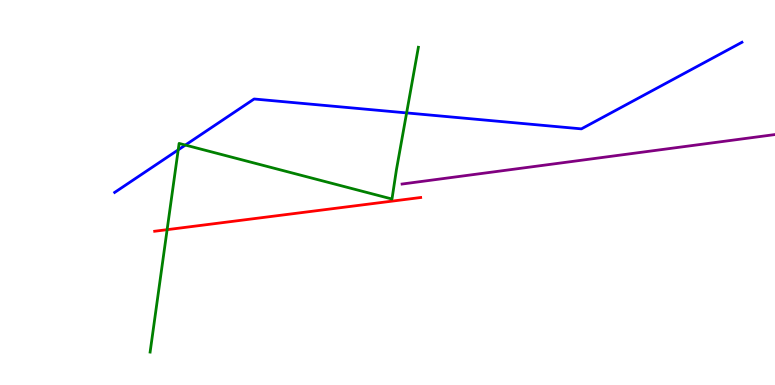[{'lines': ['blue', 'red'], 'intersections': []}, {'lines': ['green', 'red'], 'intersections': [{'x': 2.16, 'y': 4.03}]}, {'lines': ['purple', 'red'], 'intersections': []}, {'lines': ['blue', 'green'], 'intersections': [{'x': 2.3, 'y': 6.11}, {'x': 2.39, 'y': 6.23}, {'x': 5.25, 'y': 7.07}]}, {'lines': ['blue', 'purple'], 'intersections': []}, {'lines': ['green', 'purple'], 'intersections': []}]